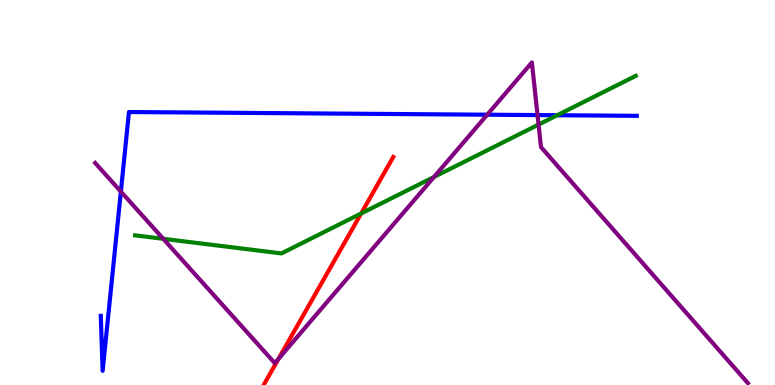[{'lines': ['blue', 'red'], 'intersections': []}, {'lines': ['green', 'red'], 'intersections': [{'x': 4.66, 'y': 4.46}]}, {'lines': ['purple', 'red'], 'intersections': [{'x': 3.59, 'y': 0.682}]}, {'lines': ['blue', 'green'], 'intersections': [{'x': 7.19, 'y': 7.01}]}, {'lines': ['blue', 'purple'], 'intersections': [{'x': 1.56, 'y': 5.02}, {'x': 6.29, 'y': 7.02}, {'x': 6.94, 'y': 7.01}]}, {'lines': ['green', 'purple'], 'intersections': [{'x': 2.11, 'y': 3.8}, {'x': 5.6, 'y': 5.4}, {'x': 6.95, 'y': 6.76}]}]